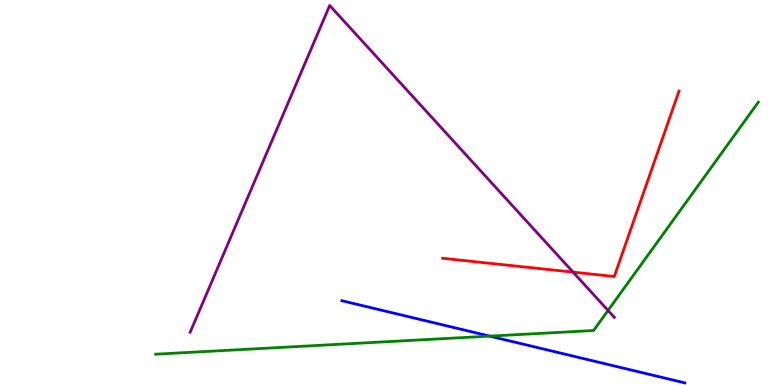[{'lines': ['blue', 'red'], 'intersections': []}, {'lines': ['green', 'red'], 'intersections': []}, {'lines': ['purple', 'red'], 'intersections': [{'x': 7.39, 'y': 2.93}]}, {'lines': ['blue', 'green'], 'intersections': [{'x': 6.32, 'y': 1.27}]}, {'lines': ['blue', 'purple'], 'intersections': []}, {'lines': ['green', 'purple'], 'intersections': [{'x': 7.85, 'y': 1.94}]}]